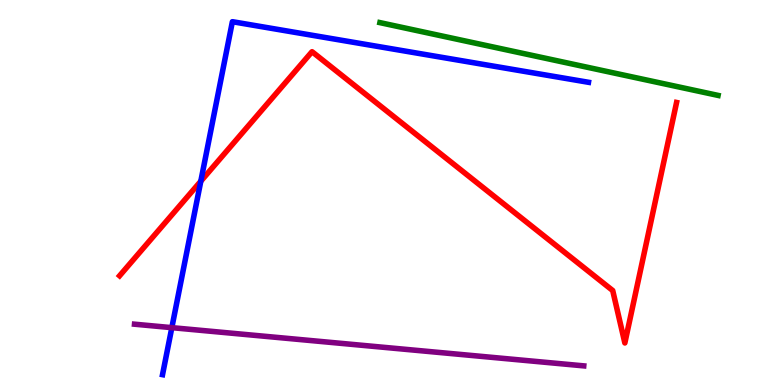[{'lines': ['blue', 'red'], 'intersections': [{'x': 2.59, 'y': 5.29}]}, {'lines': ['green', 'red'], 'intersections': []}, {'lines': ['purple', 'red'], 'intersections': []}, {'lines': ['blue', 'green'], 'intersections': []}, {'lines': ['blue', 'purple'], 'intersections': [{'x': 2.22, 'y': 1.49}]}, {'lines': ['green', 'purple'], 'intersections': []}]